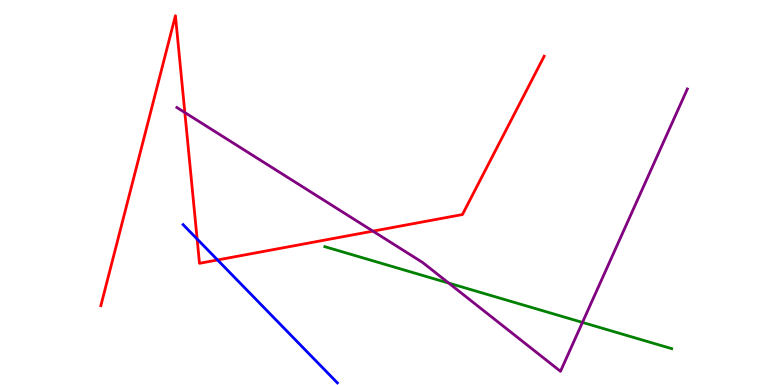[{'lines': ['blue', 'red'], 'intersections': [{'x': 2.54, 'y': 3.79}, {'x': 2.81, 'y': 3.25}]}, {'lines': ['green', 'red'], 'intersections': []}, {'lines': ['purple', 'red'], 'intersections': [{'x': 2.39, 'y': 7.08}, {'x': 4.81, 'y': 4.0}]}, {'lines': ['blue', 'green'], 'intersections': []}, {'lines': ['blue', 'purple'], 'intersections': []}, {'lines': ['green', 'purple'], 'intersections': [{'x': 5.79, 'y': 2.65}, {'x': 7.52, 'y': 1.63}]}]